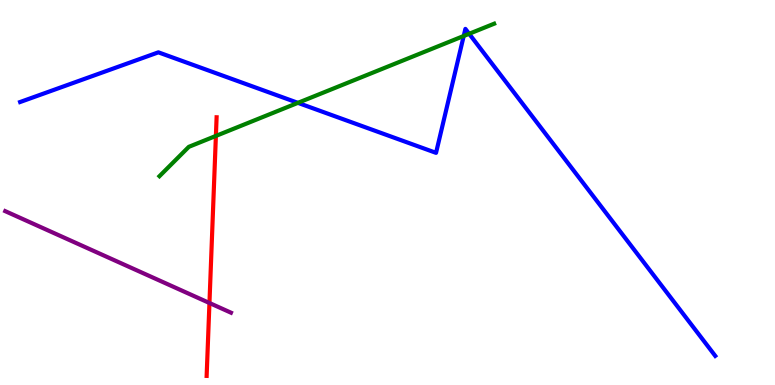[{'lines': ['blue', 'red'], 'intersections': []}, {'lines': ['green', 'red'], 'intersections': [{'x': 2.79, 'y': 6.47}]}, {'lines': ['purple', 'red'], 'intersections': [{'x': 2.7, 'y': 2.13}]}, {'lines': ['blue', 'green'], 'intersections': [{'x': 3.84, 'y': 7.33}, {'x': 5.98, 'y': 9.07}, {'x': 6.05, 'y': 9.12}]}, {'lines': ['blue', 'purple'], 'intersections': []}, {'lines': ['green', 'purple'], 'intersections': []}]